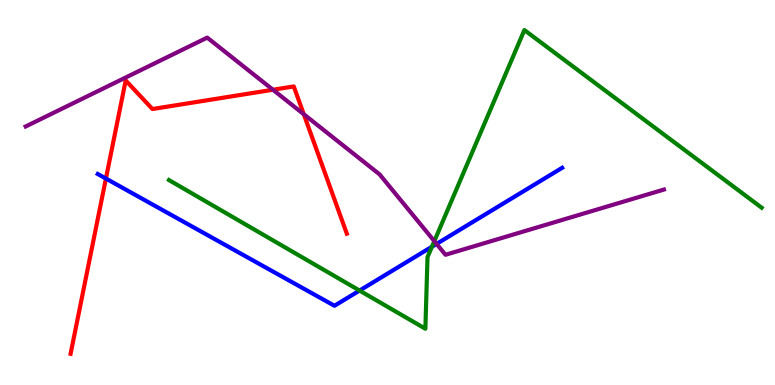[{'lines': ['blue', 'red'], 'intersections': [{'x': 1.37, 'y': 5.36}]}, {'lines': ['green', 'red'], 'intersections': []}, {'lines': ['purple', 'red'], 'intersections': [{'x': 3.52, 'y': 7.67}, {'x': 3.92, 'y': 7.03}]}, {'lines': ['blue', 'green'], 'intersections': [{'x': 4.64, 'y': 2.45}, {'x': 5.57, 'y': 3.59}]}, {'lines': ['blue', 'purple'], 'intersections': [{'x': 5.63, 'y': 3.66}]}, {'lines': ['green', 'purple'], 'intersections': [{'x': 5.6, 'y': 3.74}]}]